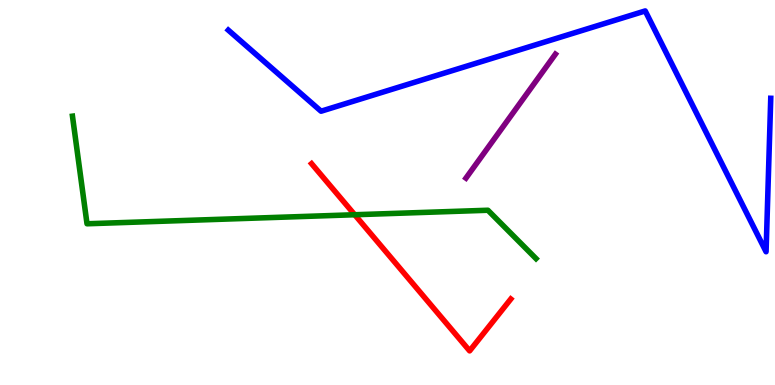[{'lines': ['blue', 'red'], 'intersections': []}, {'lines': ['green', 'red'], 'intersections': [{'x': 4.58, 'y': 4.42}]}, {'lines': ['purple', 'red'], 'intersections': []}, {'lines': ['blue', 'green'], 'intersections': []}, {'lines': ['blue', 'purple'], 'intersections': []}, {'lines': ['green', 'purple'], 'intersections': []}]